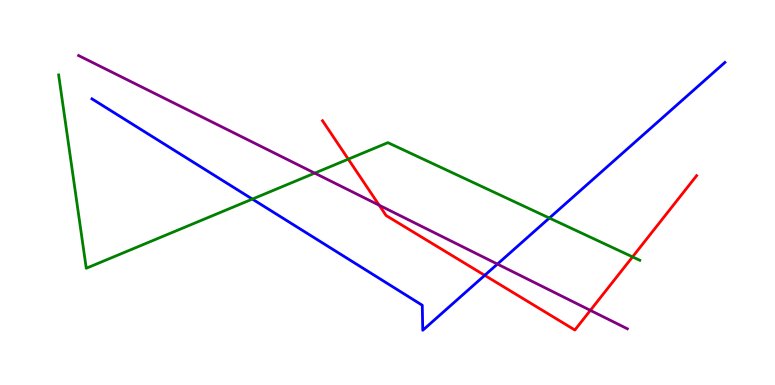[{'lines': ['blue', 'red'], 'intersections': [{'x': 6.25, 'y': 2.85}]}, {'lines': ['green', 'red'], 'intersections': [{'x': 4.49, 'y': 5.87}, {'x': 8.16, 'y': 3.33}]}, {'lines': ['purple', 'red'], 'intersections': [{'x': 4.89, 'y': 4.67}, {'x': 7.62, 'y': 1.94}]}, {'lines': ['blue', 'green'], 'intersections': [{'x': 3.26, 'y': 4.83}, {'x': 7.09, 'y': 4.34}]}, {'lines': ['blue', 'purple'], 'intersections': [{'x': 6.42, 'y': 3.14}]}, {'lines': ['green', 'purple'], 'intersections': [{'x': 4.06, 'y': 5.5}]}]